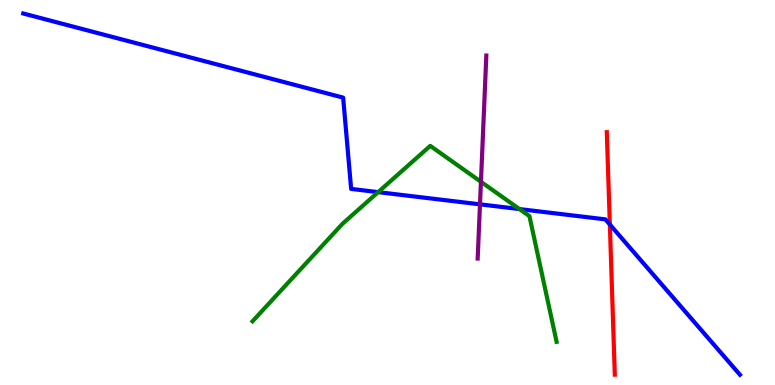[{'lines': ['blue', 'red'], 'intersections': [{'x': 7.87, 'y': 4.17}]}, {'lines': ['green', 'red'], 'intersections': []}, {'lines': ['purple', 'red'], 'intersections': []}, {'lines': ['blue', 'green'], 'intersections': [{'x': 4.88, 'y': 5.01}, {'x': 6.7, 'y': 4.57}]}, {'lines': ['blue', 'purple'], 'intersections': [{'x': 6.19, 'y': 4.69}]}, {'lines': ['green', 'purple'], 'intersections': [{'x': 6.21, 'y': 5.28}]}]